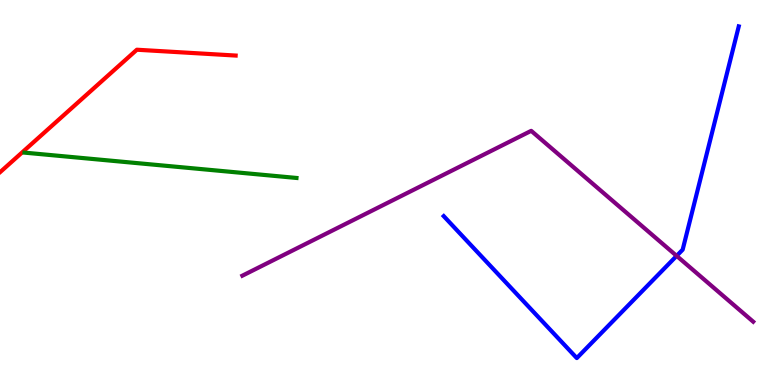[{'lines': ['blue', 'red'], 'intersections': []}, {'lines': ['green', 'red'], 'intersections': []}, {'lines': ['purple', 'red'], 'intersections': []}, {'lines': ['blue', 'green'], 'intersections': []}, {'lines': ['blue', 'purple'], 'intersections': [{'x': 8.73, 'y': 3.35}]}, {'lines': ['green', 'purple'], 'intersections': []}]